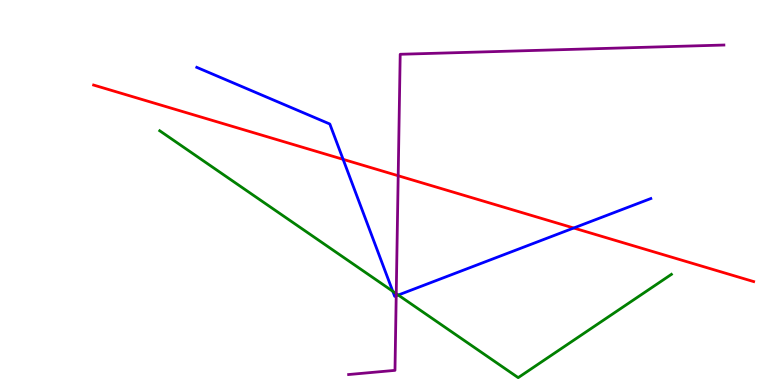[{'lines': ['blue', 'red'], 'intersections': [{'x': 4.43, 'y': 5.86}, {'x': 7.4, 'y': 4.08}]}, {'lines': ['green', 'red'], 'intersections': []}, {'lines': ['purple', 'red'], 'intersections': [{'x': 5.14, 'y': 5.44}]}, {'lines': ['blue', 'green'], 'intersections': [{'x': 5.07, 'y': 2.43}, {'x': 5.14, 'y': 2.34}]}, {'lines': ['blue', 'purple'], 'intersections': [{'x': 5.11, 'y': 2.32}]}, {'lines': ['green', 'purple'], 'intersections': [{'x': 5.11, 'y': 2.37}]}]